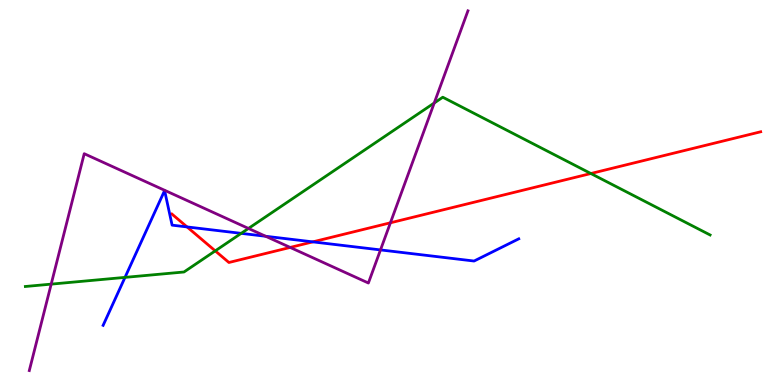[{'lines': ['blue', 'red'], 'intersections': [{'x': 2.41, 'y': 4.11}, {'x': 4.04, 'y': 3.72}]}, {'lines': ['green', 'red'], 'intersections': [{'x': 2.78, 'y': 3.48}, {'x': 7.62, 'y': 5.49}]}, {'lines': ['purple', 'red'], 'intersections': [{'x': 3.74, 'y': 3.57}, {'x': 5.04, 'y': 4.21}]}, {'lines': ['blue', 'green'], 'intersections': [{'x': 1.61, 'y': 2.8}, {'x': 3.11, 'y': 3.94}]}, {'lines': ['blue', 'purple'], 'intersections': [{'x': 3.43, 'y': 3.86}, {'x': 4.91, 'y': 3.51}]}, {'lines': ['green', 'purple'], 'intersections': [{'x': 0.661, 'y': 2.62}, {'x': 3.21, 'y': 4.07}, {'x': 5.6, 'y': 7.32}]}]